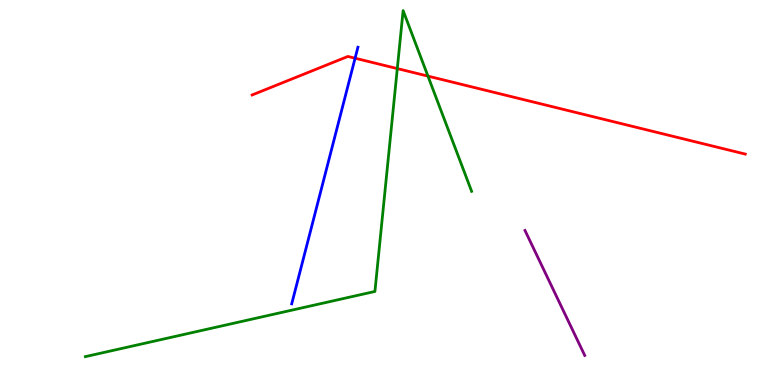[{'lines': ['blue', 'red'], 'intersections': [{'x': 4.58, 'y': 8.49}]}, {'lines': ['green', 'red'], 'intersections': [{'x': 5.13, 'y': 8.22}, {'x': 5.52, 'y': 8.02}]}, {'lines': ['purple', 'red'], 'intersections': []}, {'lines': ['blue', 'green'], 'intersections': []}, {'lines': ['blue', 'purple'], 'intersections': []}, {'lines': ['green', 'purple'], 'intersections': []}]